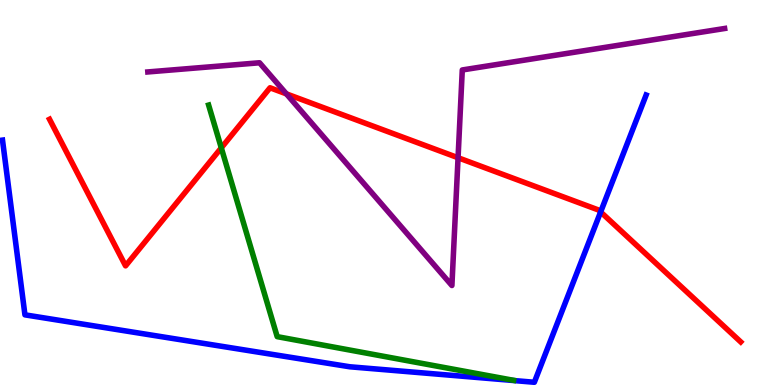[{'lines': ['blue', 'red'], 'intersections': [{'x': 7.75, 'y': 4.49}]}, {'lines': ['green', 'red'], 'intersections': [{'x': 2.86, 'y': 6.16}]}, {'lines': ['purple', 'red'], 'intersections': [{'x': 3.7, 'y': 7.56}, {'x': 5.91, 'y': 5.9}]}, {'lines': ['blue', 'green'], 'intersections': []}, {'lines': ['blue', 'purple'], 'intersections': []}, {'lines': ['green', 'purple'], 'intersections': []}]